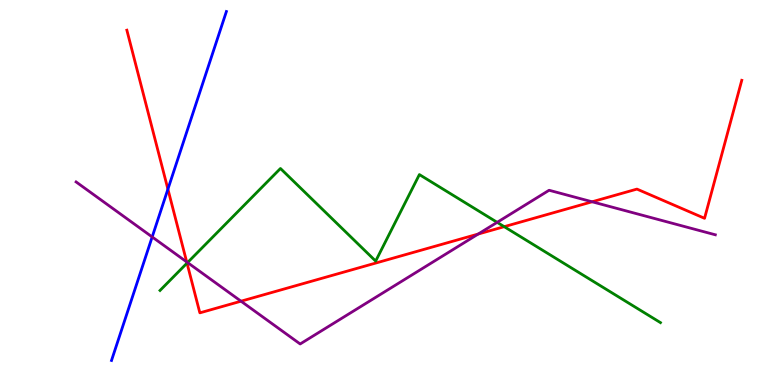[{'lines': ['blue', 'red'], 'intersections': [{'x': 2.17, 'y': 5.09}]}, {'lines': ['green', 'red'], 'intersections': [{'x': 2.41, 'y': 3.17}, {'x': 6.51, 'y': 4.11}]}, {'lines': ['purple', 'red'], 'intersections': [{'x': 2.41, 'y': 3.2}, {'x': 3.11, 'y': 2.18}, {'x': 6.17, 'y': 3.92}, {'x': 7.64, 'y': 4.76}]}, {'lines': ['blue', 'green'], 'intersections': []}, {'lines': ['blue', 'purple'], 'intersections': [{'x': 1.96, 'y': 3.85}]}, {'lines': ['green', 'purple'], 'intersections': [{'x': 2.42, 'y': 3.18}, {'x': 6.41, 'y': 4.23}]}]